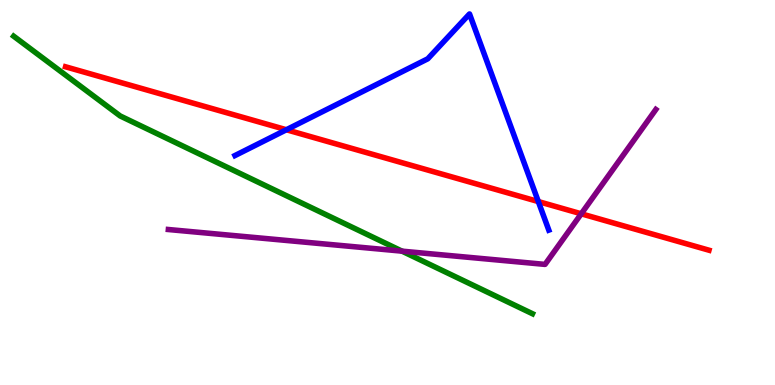[{'lines': ['blue', 'red'], 'intersections': [{'x': 3.7, 'y': 6.63}, {'x': 6.95, 'y': 4.76}]}, {'lines': ['green', 'red'], 'intersections': []}, {'lines': ['purple', 'red'], 'intersections': [{'x': 7.5, 'y': 4.45}]}, {'lines': ['blue', 'green'], 'intersections': []}, {'lines': ['blue', 'purple'], 'intersections': []}, {'lines': ['green', 'purple'], 'intersections': [{'x': 5.19, 'y': 3.48}]}]